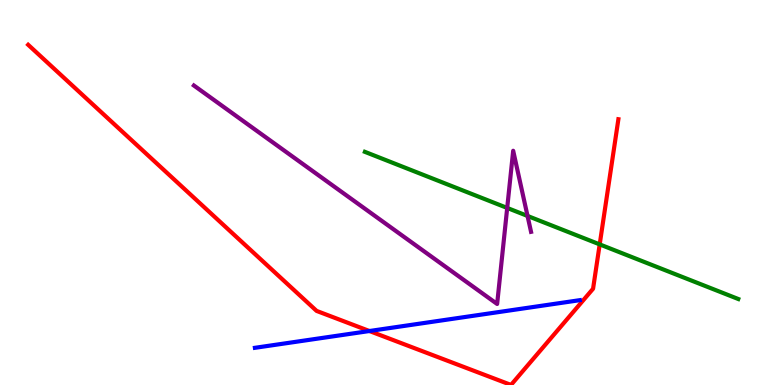[{'lines': ['blue', 'red'], 'intersections': [{'x': 4.77, 'y': 1.4}]}, {'lines': ['green', 'red'], 'intersections': [{'x': 7.74, 'y': 3.65}]}, {'lines': ['purple', 'red'], 'intersections': []}, {'lines': ['blue', 'green'], 'intersections': []}, {'lines': ['blue', 'purple'], 'intersections': []}, {'lines': ['green', 'purple'], 'intersections': [{'x': 6.54, 'y': 4.6}, {'x': 6.81, 'y': 4.39}]}]